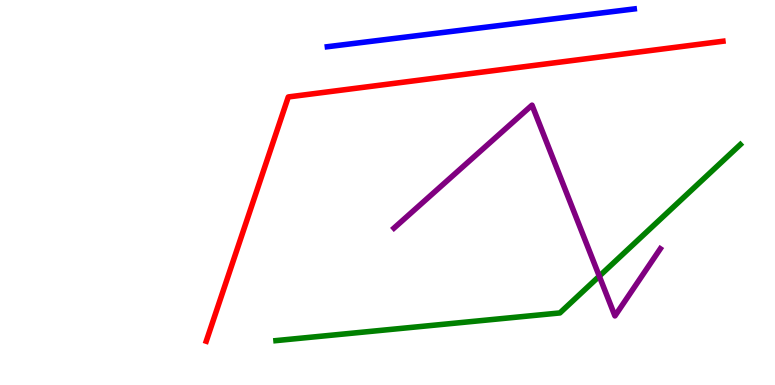[{'lines': ['blue', 'red'], 'intersections': []}, {'lines': ['green', 'red'], 'intersections': []}, {'lines': ['purple', 'red'], 'intersections': []}, {'lines': ['blue', 'green'], 'intersections': []}, {'lines': ['blue', 'purple'], 'intersections': []}, {'lines': ['green', 'purple'], 'intersections': [{'x': 7.73, 'y': 2.83}]}]